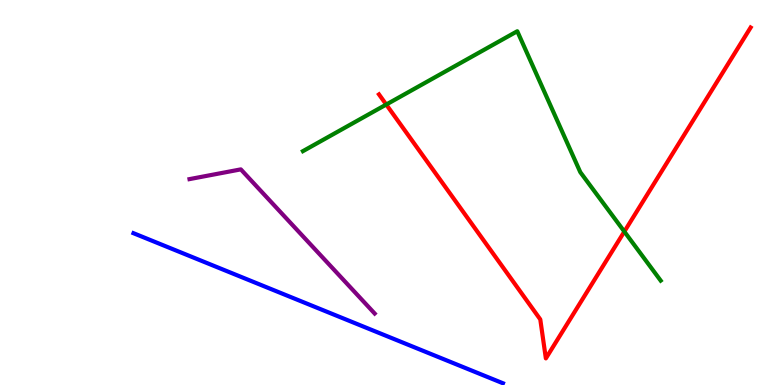[{'lines': ['blue', 'red'], 'intersections': []}, {'lines': ['green', 'red'], 'intersections': [{'x': 4.98, 'y': 7.28}, {'x': 8.06, 'y': 3.98}]}, {'lines': ['purple', 'red'], 'intersections': []}, {'lines': ['blue', 'green'], 'intersections': []}, {'lines': ['blue', 'purple'], 'intersections': []}, {'lines': ['green', 'purple'], 'intersections': []}]